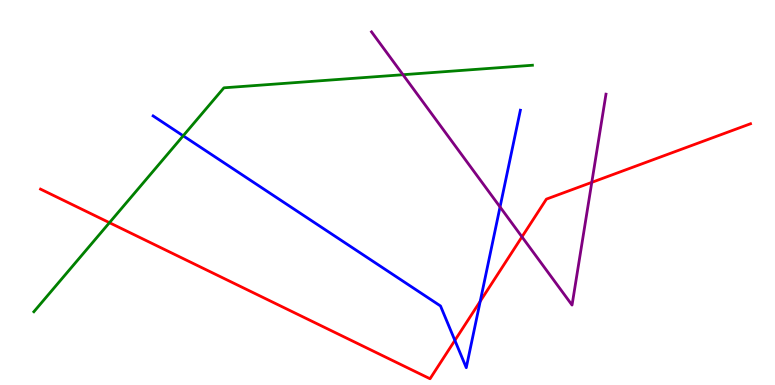[{'lines': ['blue', 'red'], 'intersections': [{'x': 5.87, 'y': 1.16}, {'x': 6.2, 'y': 2.17}]}, {'lines': ['green', 'red'], 'intersections': [{'x': 1.41, 'y': 4.22}]}, {'lines': ['purple', 'red'], 'intersections': [{'x': 6.74, 'y': 3.85}, {'x': 7.64, 'y': 5.26}]}, {'lines': ['blue', 'green'], 'intersections': [{'x': 2.36, 'y': 6.47}]}, {'lines': ['blue', 'purple'], 'intersections': [{'x': 6.45, 'y': 4.62}]}, {'lines': ['green', 'purple'], 'intersections': [{'x': 5.2, 'y': 8.06}]}]